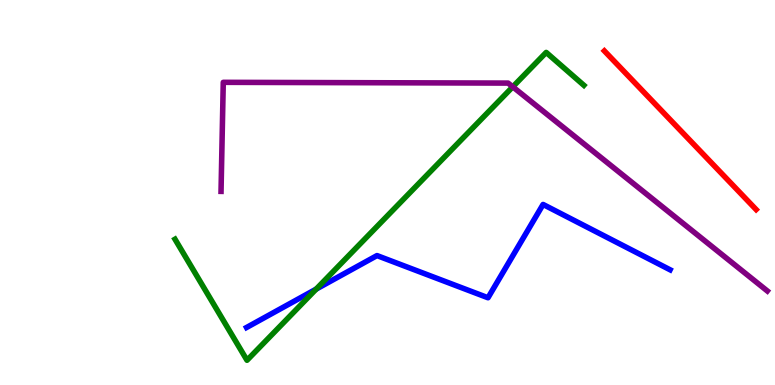[{'lines': ['blue', 'red'], 'intersections': []}, {'lines': ['green', 'red'], 'intersections': []}, {'lines': ['purple', 'red'], 'intersections': []}, {'lines': ['blue', 'green'], 'intersections': [{'x': 4.08, 'y': 2.49}]}, {'lines': ['blue', 'purple'], 'intersections': []}, {'lines': ['green', 'purple'], 'intersections': [{'x': 6.62, 'y': 7.74}]}]